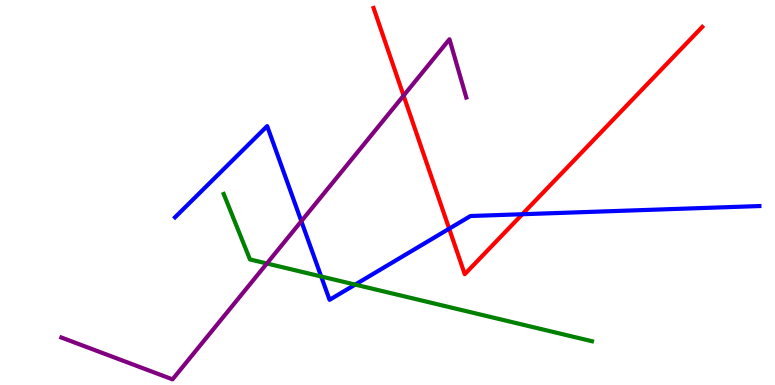[{'lines': ['blue', 'red'], 'intersections': [{'x': 5.8, 'y': 4.06}, {'x': 6.74, 'y': 4.44}]}, {'lines': ['green', 'red'], 'intersections': []}, {'lines': ['purple', 'red'], 'intersections': [{'x': 5.21, 'y': 7.52}]}, {'lines': ['blue', 'green'], 'intersections': [{'x': 4.14, 'y': 2.82}, {'x': 4.58, 'y': 2.61}]}, {'lines': ['blue', 'purple'], 'intersections': [{'x': 3.89, 'y': 4.25}]}, {'lines': ['green', 'purple'], 'intersections': [{'x': 3.44, 'y': 3.16}]}]